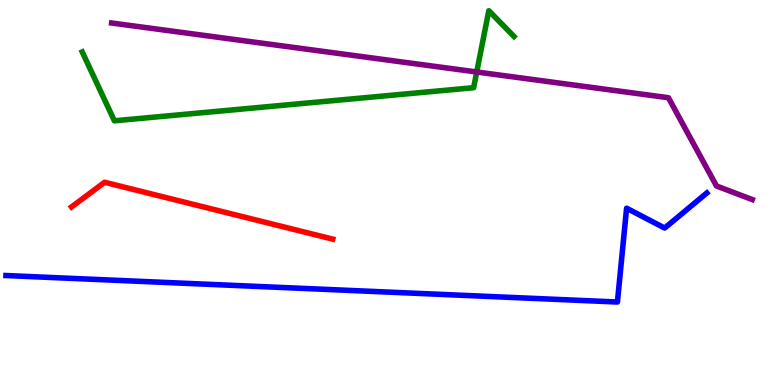[{'lines': ['blue', 'red'], 'intersections': []}, {'lines': ['green', 'red'], 'intersections': []}, {'lines': ['purple', 'red'], 'intersections': []}, {'lines': ['blue', 'green'], 'intersections': []}, {'lines': ['blue', 'purple'], 'intersections': []}, {'lines': ['green', 'purple'], 'intersections': [{'x': 6.15, 'y': 8.13}]}]